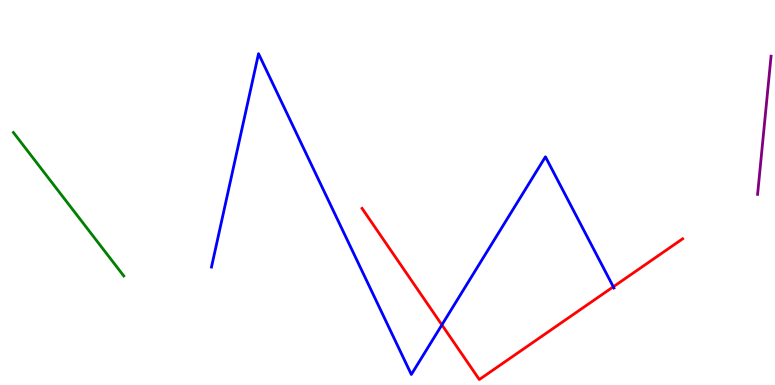[{'lines': ['blue', 'red'], 'intersections': [{'x': 5.7, 'y': 1.56}, {'x': 7.91, 'y': 2.55}]}, {'lines': ['green', 'red'], 'intersections': []}, {'lines': ['purple', 'red'], 'intersections': []}, {'lines': ['blue', 'green'], 'intersections': []}, {'lines': ['blue', 'purple'], 'intersections': []}, {'lines': ['green', 'purple'], 'intersections': []}]